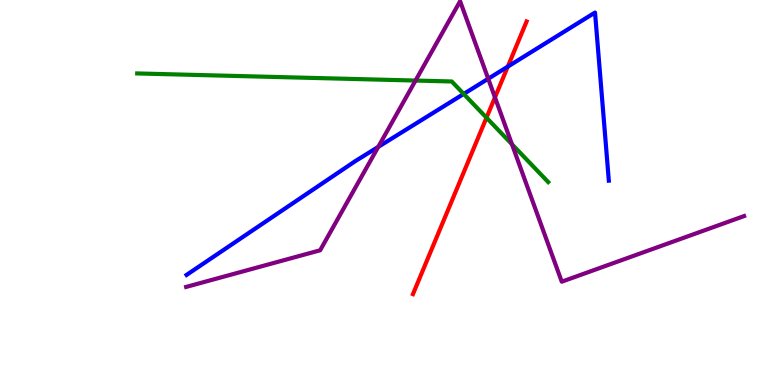[{'lines': ['blue', 'red'], 'intersections': [{'x': 6.55, 'y': 8.27}]}, {'lines': ['green', 'red'], 'intersections': [{'x': 6.28, 'y': 6.94}]}, {'lines': ['purple', 'red'], 'intersections': [{'x': 6.39, 'y': 7.47}]}, {'lines': ['blue', 'green'], 'intersections': [{'x': 5.98, 'y': 7.56}]}, {'lines': ['blue', 'purple'], 'intersections': [{'x': 4.88, 'y': 6.18}, {'x': 6.3, 'y': 7.95}]}, {'lines': ['green', 'purple'], 'intersections': [{'x': 5.36, 'y': 7.91}, {'x': 6.61, 'y': 6.25}]}]